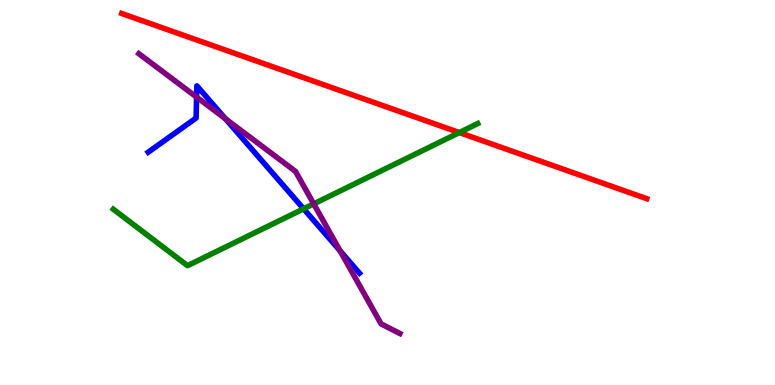[{'lines': ['blue', 'red'], 'intersections': []}, {'lines': ['green', 'red'], 'intersections': [{'x': 5.93, 'y': 6.56}]}, {'lines': ['purple', 'red'], 'intersections': []}, {'lines': ['blue', 'green'], 'intersections': [{'x': 3.92, 'y': 4.58}]}, {'lines': ['blue', 'purple'], 'intersections': [{'x': 2.54, 'y': 7.48}, {'x': 2.91, 'y': 6.92}, {'x': 4.39, 'y': 3.49}]}, {'lines': ['green', 'purple'], 'intersections': [{'x': 4.05, 'y': 4.7}]}]